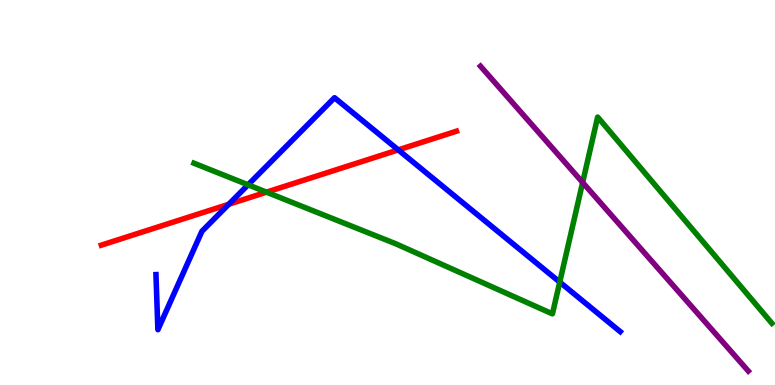[{'lines': ['blue', 'red'], 'intersections': [{'x': 2.95, 'y': 4.69}, {'x': 5.14, 'y': 6.11}]}, {'lines': ['green', 'red'], 'intersections': [{'x': 3.44, 'y': 5.01}]}, {'lines': ['purple', 'red'], 'intersections': []}, {'lines': ['blue', 'green'], 'intersections': [{'x': 3.2, 'y': 5.2}, {'x': 7.22, 'y': 2.67}]}, {'lines': ['blue', 'purple'], 'intersections': []}, {'lines': ['green', 'purple'], 'intersections': [{'x': 7.52, 'y': 5.26}]}]